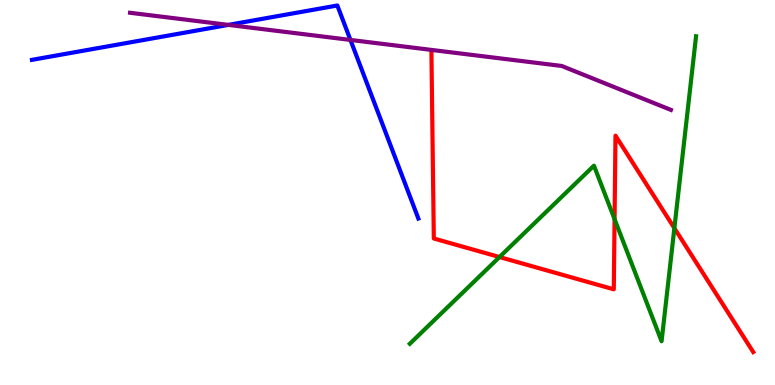[{'lines': ['blue', 'red'], 'intersections': []}, {'lines': ['green', 'red'], 'intersections': [{'x': 6.45, 'y': 3.32}, {'x': 7.93, 'y': 4.31}, {'x': 8.7, 'y': 4.07}]}, {'lines': ['purple', 'red'], 'intersections': []}, {'lines': ['blue', 'green'], 'intersections': []}, {'lines': ['blue', 'purple'], 'intersections': [{'x': 2.95, 'y': 9.35}, {'x': 4.52, 'y': 8.96}]}, {'lines': ['green', 'purple'], 'intersections': []}]